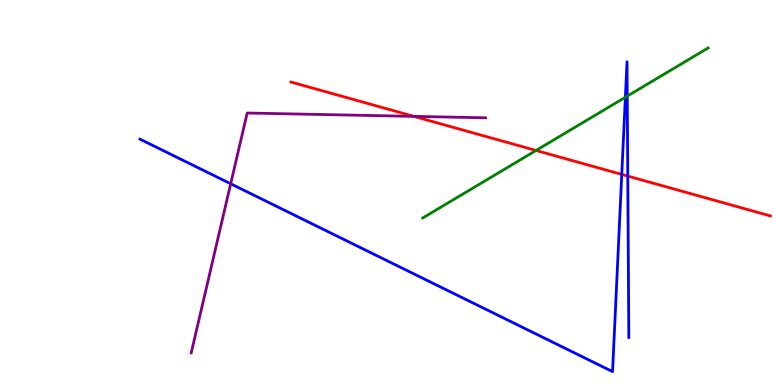[{'lines': ['blue', 'red'], 'intersections': [{'x': 8.02, 'y': 5.47}, {'x': 8.1, 'y': 5.43}]}, {'lines': ['green', 'red'], 'intersections': [{'x': 6.92, 'y': 6.09}]}, {'lines': ['purple', 'red'], 'intersections': [{'x': 5.34, 'y': 6.98}]}, {'lines': ['blue', 'green'], 'intersections': [{'x': 8.07, 'y': 7.47}, {'x': 8.09, 'y': 7.5}]}, {'lines': ['blue', 'purple'], 'intersections': [{'x': 2.98, 'y': 5.23}]}, {'lines': ['green', 'purple'], 'intersections': []}]